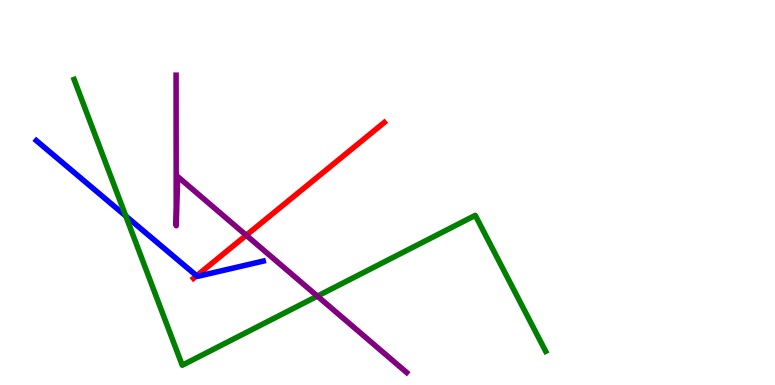[{'lines': ['blue', 'red'], 'intersections': [{'x': 2.54, 'y': 2.84}]}, {'lines': ['green', 'red'], 'intersections': []}, {'lines': ['purple', 'red'], 'intersections': [{'x': 3.18, 'y': 3.89}]}, {'lines': ['blue', 'green'], 'intersections': [{'x': 1.62, 'y': 4.39}]}, {'lines': ['blue', 'purple'], 'intersections': []}, {'lines': ['green', 'purple'], 'intersections': [{'x': 4.1, 'y': 2.31}]}]